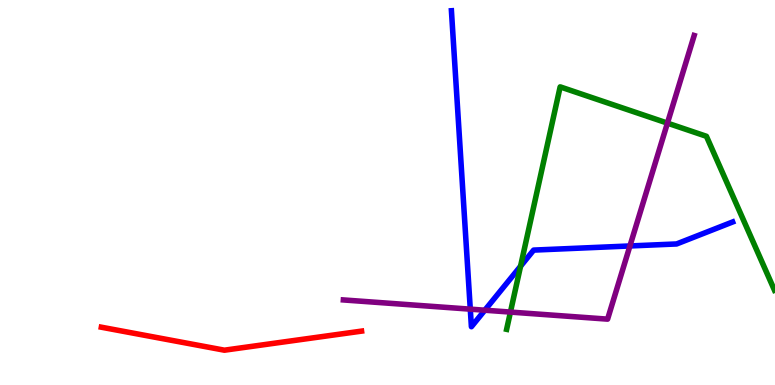[{'lines': ['blue', 'red'], 'intersections': []}, {'lines': ['green', 'red'], 'intersections': []}, {'lines': ['purple', 'red'], 'intersections': []}, {'lines': ['blue', 'green'], 'intersections': [{'x': 6.72, 'y': 3.09}]}, {'lines': ['blue', 'purple'], 'intersections': [{'x': 6.07, 'y': 1.97}, {'x': 6.26, 'y': 1.94}, {'x': 8.13, 'y': 3.61}]}, {'lines': ['green', 'purple'], 'intersections': [{'x': 6.59, 'y': 1.89}, {'x': 8.61, 'y': 6.8}]}]